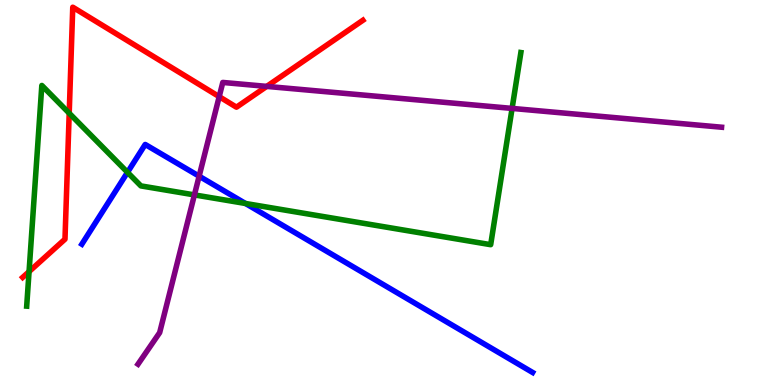[{'lines': ['blue', 'red'], 'intersections': []}, {'lines': ['green', 'red'], 'intersections': [{'x': 0.375, 'y': 2.94}, {'x': 0.893, 'y': 7.06}]}, {'lines': ['purple', 'red'], 'intersections': [{'x': 2.83, 'y': 7.49}, {'x': 3.44, 'y': 7.76}]}, {'lines': ['blue', 'green'], 'intersections': [{'x': 1.65, 'y': 5.52}, {'x': 3.17, 'y': 4.71}]}, {'lines': ['blue', 'purple'], 'intersections': [{'x': 2.57, 'y': 5.42}]}, {'lines': ['green', 'purple'], 'intersections': [{'x': 2.51, 'y': 4.94}, {'x': 6.61, 'y': 7.18}]}]